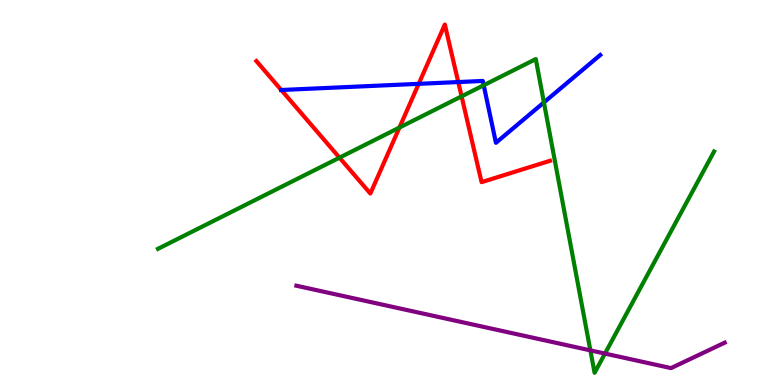[{'lines': ['blue', 'red'], 'intersections': [{'x': 3.63, 'y': 7.66}, {'x': 5.4, 'y': 7.82}, {'x': 5.91, 'y': 7.87}]}, {'lines': ['green', 'red'], 'intersections': [{'x': 4.38, 'y': 5.9}, {'x': 5.15, 'y': 6.69}, {'x': 5.96, 'y': 7.5}]}, {'lines': ['purple', 'red'], 'intersections': []}, {'lines': ['blue', 'green'], 'intersections': [{'x': 6.24, 'y': 7.79}, {'x': 7.02, 'y': 7.34}]}, {'lines': ['blue', 'purple'], 'intersections': []}, {'lines': ['green', 'purple'], 'intersections': [{'x': 7.62, 'y': 0.9}, {'x': 7.81, 'y': 0.816}]}]